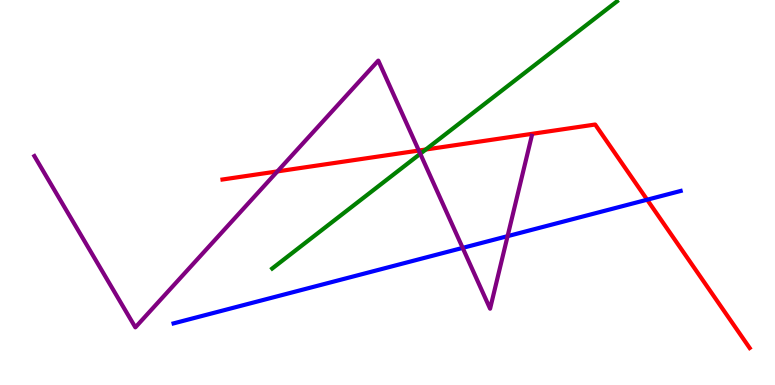[{'lines': ['blue', 'red'], 'intersections': [{'x': 8.35, 'y': 4.81}]}, {'lines': ['green', 'red'], 'intersections': [{'x': 5.49, 'y': 6.12}]}, {'lines': ['purple', 'red'], 'intersections': [{'x': 3.58, 'y': 5.55}, {'x': 5.4, 'y': 6.09}]}, {'lines': ['blue', 'green'], 'intersections': []}, {'lines': ['blue', 'purple'], 'intersections': [{'x': 5.97, 'y': 3.56}, {'x': 6.55, 'y': 3.87}]}, {'lines': ['green', 'purple'], 'intersections': [{'x': 5.42, 'y': 6.01}]}]